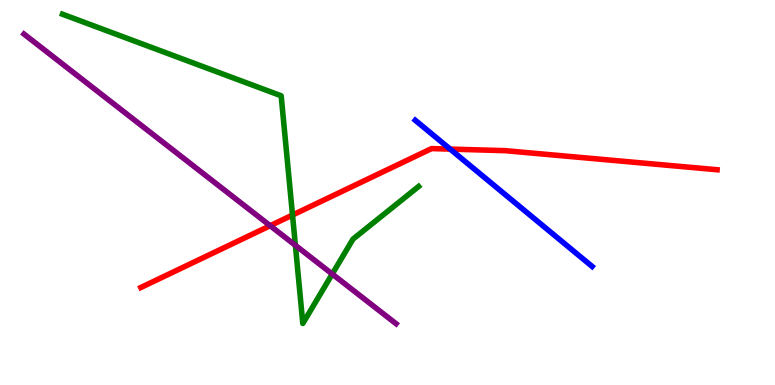[{'lines': ['blue', 'red'], 'intersections': [{'x': 5.81, 'y': 6.13}]}, {'lines': ['green', 'red'], 'intersections': [{'x': 3.77, 'y': 4.41}]}, {'lines': ['purple', 'red'], 'intersections': [{'x': 3.49, 'y': 4.14}]}, {'lines': ['blue', 'green'], 'intersections': []}, {'lines': ['blue', 'purple'], 'intersections': []}, {'lines': ['green', 'purple'], 'intersections': [{'x': 3.81, 'y': 3.63}, {'x': 4.29, 'y': 2.88}]}]